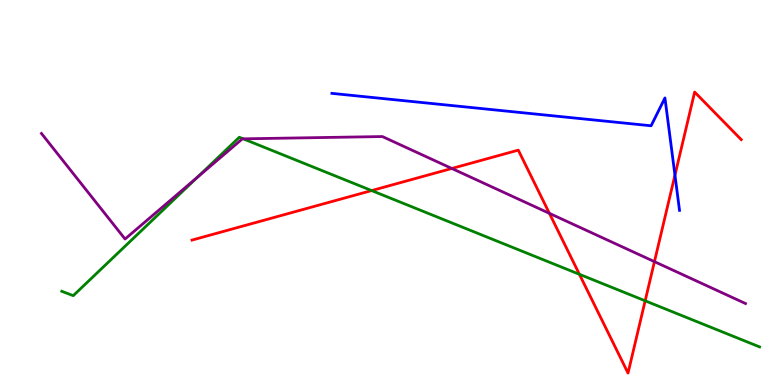[{'lines': ['blue', 'red'], 'intersections': [{'x': 8.71, 'y': 5.45}]}, {'lines': ['green', 'red'], 'intersections': [{'x': 4.8, 'y': 5.05}, {'x': 7.48, 'y': 2.88}, {'x': 8.32, 'y': 2.19}]}, {'lines': ['purple', 'red'], 'intersections': [{'x': 5.83, 'y': 5.62}, {'x': 7.09, 'y': 4.46}, {'x': 8.44, 'y': 3.2}]}, {'lines': ['blue', 'green'], 'intersections': []}, {'lines': ['blue', 'purple'], 'intersections': []}, {'lines': ['green', 'purple'], 'intersections': [{'x': 2.55, 'y': 5.4}, {'x': 3.14, 'y': 6.39}]}]